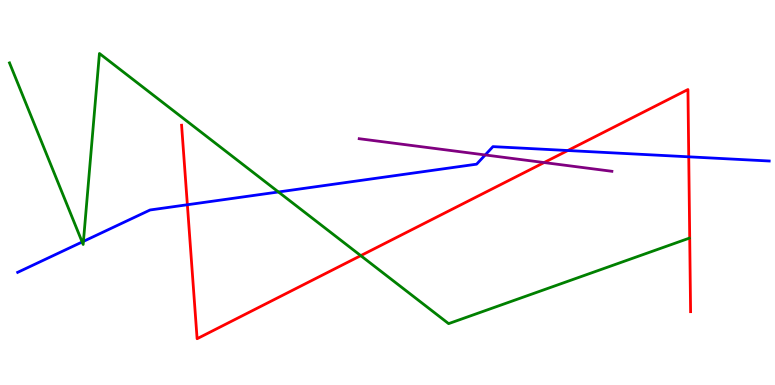[{'lines': ['blue', 'red'], 'intersections': [{'x': 2.42, 'y': 4.68}, {'x': 7.33, 'y': 6.09}, {'x': 8.89, 'y': 5.93}]}, {'lines': ['green', 'red'], 'intersections': [{'x': 4.65, 'y': 3.36}]}, {'lines': ['purple', 'red'], 'intersections': [{'x': 7.02, 'y': 5.78}]}, {'lines': ['blue', 'green'], 'intersections': [{'x': 1.06, 'y': 3.71}, {'x': 1.08, 'y': 3.73}, {'x': 3.59, 'y': 5.01}]}, {'lines': ['blue', 'purple'], 'intersections': [{'x': 6.26, 'y': 5.98}]}, {'lines': ['green', 'purple'], 'intersections': []}]